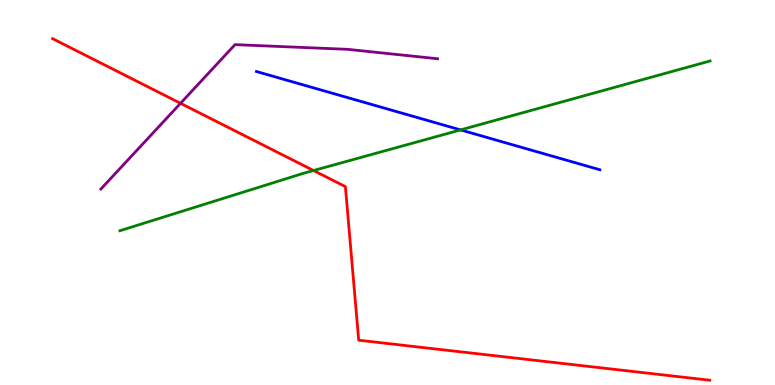[{'lines': ['blue', 'red'], 'intersections': []}, {'lines': ['green', 'red'], 'intersections': [{'x': 4.05, 'y': 5.57}]}, {'lines': ['purple', 'red'], 'intersections': [{'x': 2.33, 'y': 7.32}]}, {'lines': ['blue', 'green'], 'intersections': [{'x': 5.94, 'y': 6.63}]}, {'lines': ['blue', 'purple'], 'intersections': []}, {'lines': ['green', 'purple'], 'intersections': []}]